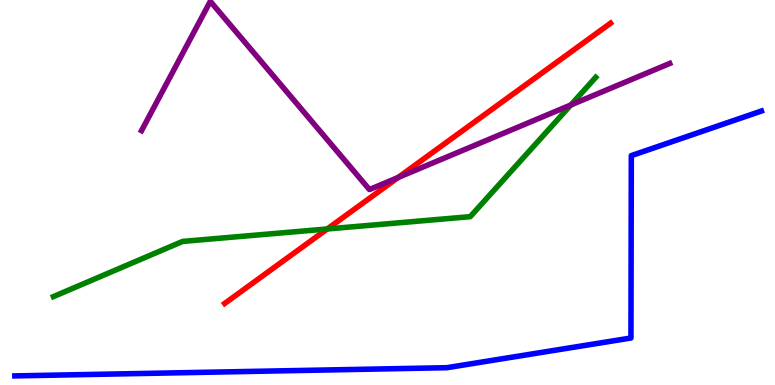[{'lines': ['blue', 'red'], 'intersections': []}, {'lines': ['green', 'red'], 'intersections': [{'x': 4.22, 'y': 4.05}]}, {'lines': ['purple', 'red'], 'intersections': [{'x': 5.14, 'y': 5.39}]}, {'lines': ['blue', 'green'], 'intersections': []}, {'lines': ['blue', 'purple'], 'intersections': []}, {'lines': ['green', 'purple'], 'intersections': [{'x': 7.37, 'y': 7.27}]}]